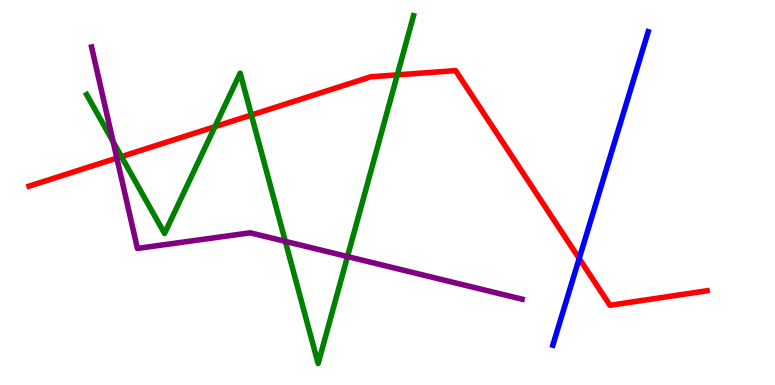[{'lines': ['blue', 'red'], 'intersections': [{'x': 7.47, 'y': 3.29}]}, {'lines': ['green', 'red'], 'intersections': [{'x': 1.57, 'y': 5.93}, {'x': 2.77, 'y': 6.71}, {'x': 3.24, 'y': 7.01}, {'x': 5.13, 'y': 8.06}]}, {'lines': ['purple', 'red'], 'intersections': [{'x': 1.51, 'y': 5.89}]}, {'lines': ['blue', 'green'], 'intersections': []}, {'lines': ['blue', 'purple'], 'intersections': []}, {'lines': ['green', 'purple'], 'intersections': [{'x': 1.46, 'y': 6.32}, {'x': 3.68, 'y': 3.73}, {'x': 4.48, 'y': 3.34}]}]